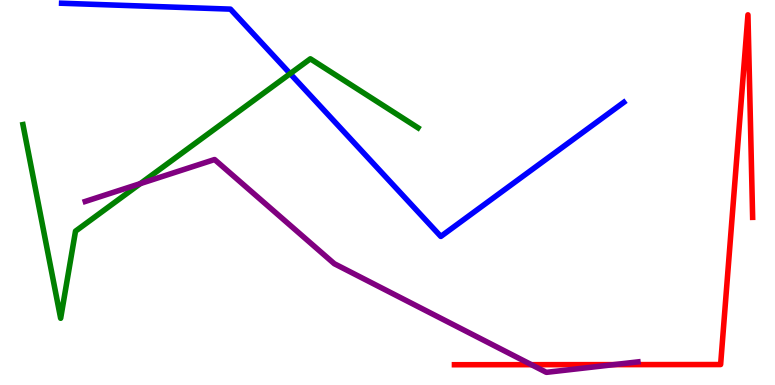[{'lines': ['blue', 'red'], 'intersections': []}, {'lines': ['green', 'red'], 'intersections': []}, {'lines': ['purple', 'red'], 'intersections': [{'x': 6.86, 'y': 0.528}, {'x': 7.92, 'y': 0.529}]}, {'lines': ['blue', 'green'], 'intersections': [{'x': 3.74, 'y': 8.09}]}, {'lines': ['blue', 'purple'], 'intersections': []}, {'lines': ['green', 'purple'], 'intersections': [{'x': 1.81, 'y': 5.23}]}]